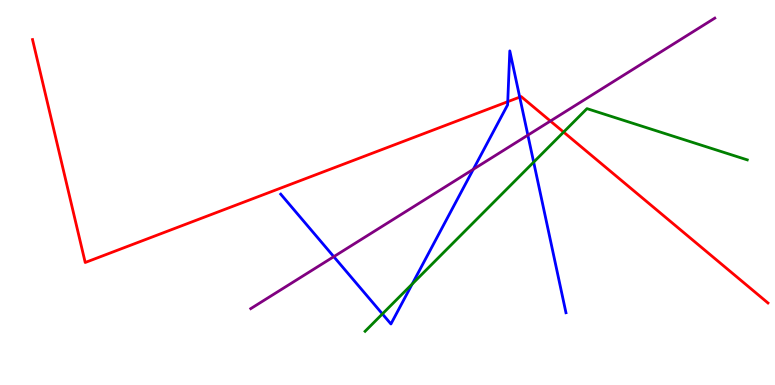[{'lines': ['blue', 'red'], 'intersections': [{'x': 6.55, 'y': 7.36}, {'x': 6.71, 'y': 7.48}]}, {'lines': ['green', 'red'], 'intersections': [{'x': 7.27, 'y': 6.57}]}, {'lines': ['purple', 'red'], 'intersections': [{'x': 7.1, 'y': 6.86}]}, {'lines': ['blue', 'green'], 'intersections': [{'x': 4.93, 'y': 1.85}, {'x': 5.32, 'y': 2.62}, {'x': 6.89, 'y': 5.79}]}, {'lines': ['blue', 'purple'], 'intersections': [{'x': 4.31, 'y': 3.33}, {'x': 6.11, 'y': 5.6}, {'x': 6.81, 'y': 6.49}]}, {'lines': ['green', 'purple'], 'intersections': []}]